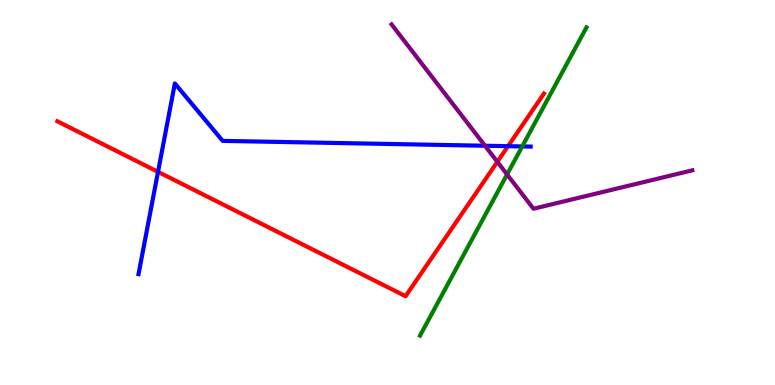[{'lines': ['blue', 'red'], 'intersections': [{'x': 2.04, 'y': 5.54}, {'x': 6.56, 'y': 6.2}]}, {'lines': ['green', 'red'], 'intersections': []}, {'lines': ['purple', 'red'], 'intersections': [{'x': 6.42, 'y': 5.8}]}, {'lines': ['blue', 'green'], 'intersections': [{'x': 6.74, 'y': 6.2}]}, {'lines': ['blue', 'purple'], 'intersections': [{'x': 6.26, 'y': 6.21}]}, {'lines': ['green', 'purple'], 'intersections': [{'x': 6.54, 'y': 5.47}]}]